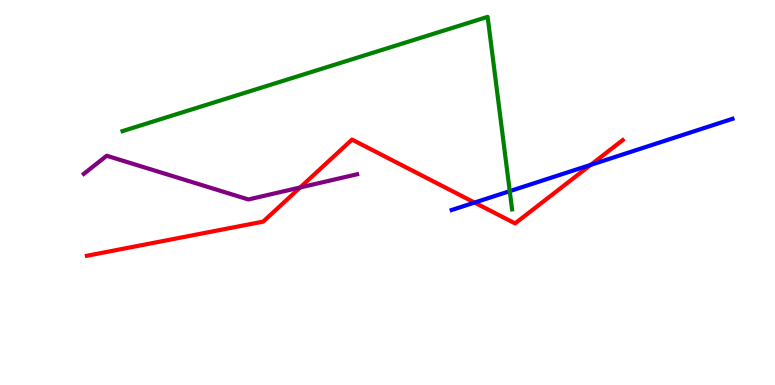[{'lines': ['blue', 'red'], 'intersections': [{'x': 6.12, 'y': 4.74}, {'x': 7.62, 'y': 5.72}]}, {'lines': ['green', 'red'], 'intersections': []}, {'lines': ['purple', 'red'], 'intersections': [{'x': 3.87, 'y': 5.13}]}, {'lines': ['blue', 'green'], 'intersections': [{'x': 6.58, 'y': 5.03}]}, {'lines': ['blue', 'purple'], 'intersections': []}, {'lines': ['green', 'purple'], 'intersections': []}]